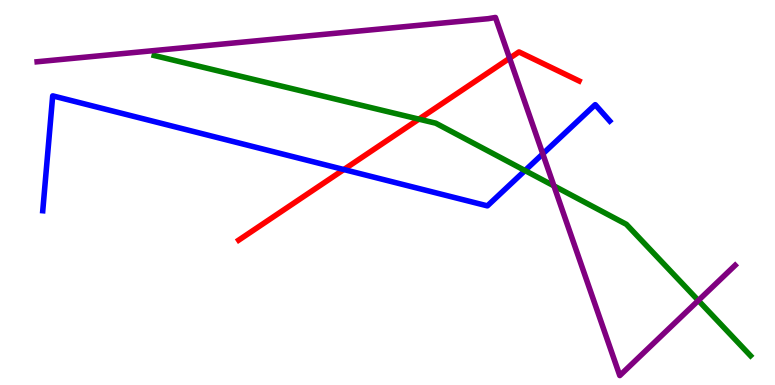[{'lines': ['blue', 'red'], 'intersections': [{'x': 4.44, 'y': 5.6}]}, {'lines': ['green', 'red'], 'intersections': [{'x': 5.41, 'y': 6.91}]}, {'lines': ['purple', 'red'], 'intersections': [{'x': 6.58, 'y': 8.49}]}, {'lines': ['blue', 'green'], 'intersections': [{'x': 6.77, 'y': 5.57}]}, {'lines': ['blue', 'purple'], 'intersections': [{'x': 7.0, 'y': 6.0}]}, {'lines': ['green', 'purple'], 'intersections': [{'x': 7.15, 'y': 5.17}, {'x': 9.01, 'y': 2.2}]}]